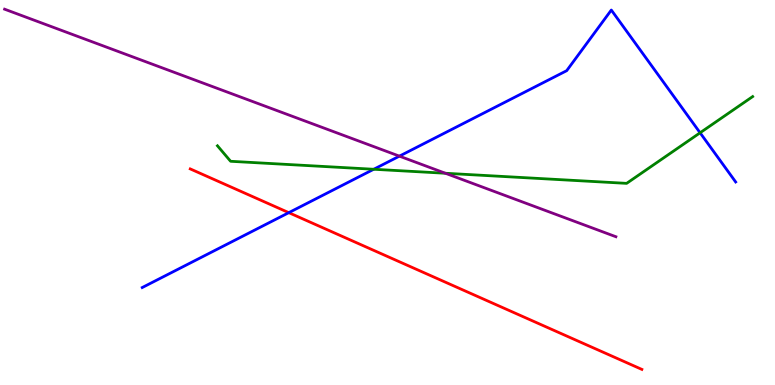[{'lines': ['blue', 'red'], 'intersections': [{'x': 3.73, 'y': 4.48}]}, {'lines': ['green', 'red'], 'intersections': []}, {'lines': ['purple', 'red'], 'intersections': []}, {'lines': ['blue', 'green'], 'intersections': [{'x': 4.82, 'y': 5.6}, {'x': 9.03, 'y': 6.55}]}, {'lines': ['blue', 'purple'], 'intersections': [{'x': 5.15, 'y': 5.94}]}, {'lines': ['green', 'purple'], 'intersections': [{'x': 5.75, 'y': 5.5}]}]